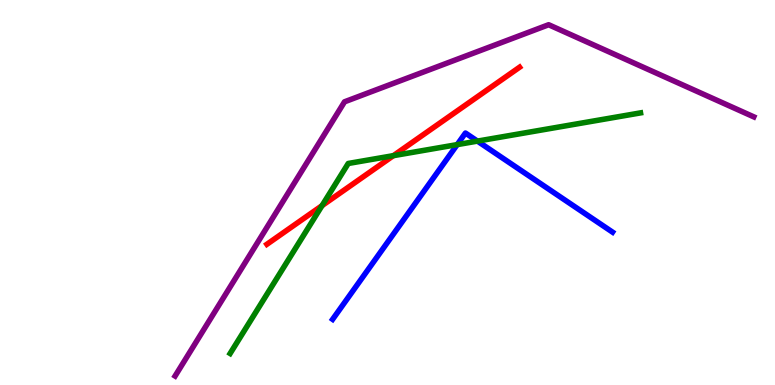[{'lines': ['blue', 'red'], 'intersections': []}, {'lines': ['green', 'red'], 'intersections': [{'x': 4.15, 'y': 4.66}, {'x': 5.08, 'y': 5.96}]}, {'lines': ['purple', 'red'], 'intersections': []}, {'lines': ['blue', 'green'], 'intersections': [{'x': 5.9, 'y': 6.24}, {'x': 6.16, 'y': 6.33}]}, {'lines': ['blue', 'purple'], 'intersections': []}, {'lines': ['green', 'purple'], 'intersections': []}]